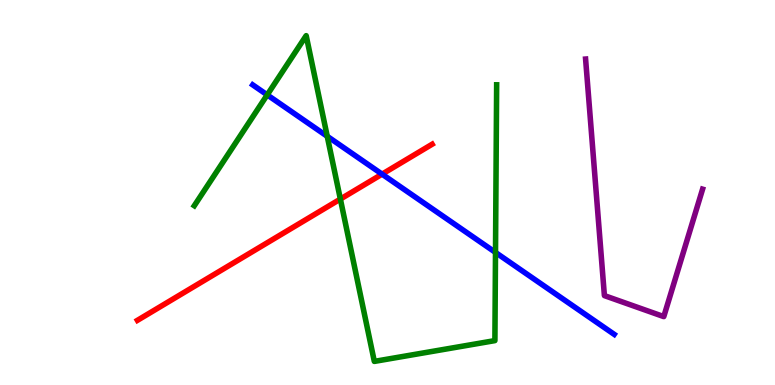[{'lines': ['blue', 'red'], 'intersections': [{'x': 4.93, 'y': 5.48}]}, {'lines': ['green', 'red'], 'intersections': [{'x': 4.39, 'y': 4.83}]}, {'lines': ['purple', 'red'], 'intersections': []}, {'lines': ['blue', 'green'], 'intersections': [{'x': 3.45, 'y': 7.54}, {'x': 4.22, 'y': 6.46}, {'x': 6.39, 'y': 3.44}]}, {'lines': ['blue', 'purple'], 'intersections': []}, {'lines': ['green', 'purple'], 'intersections': []}]